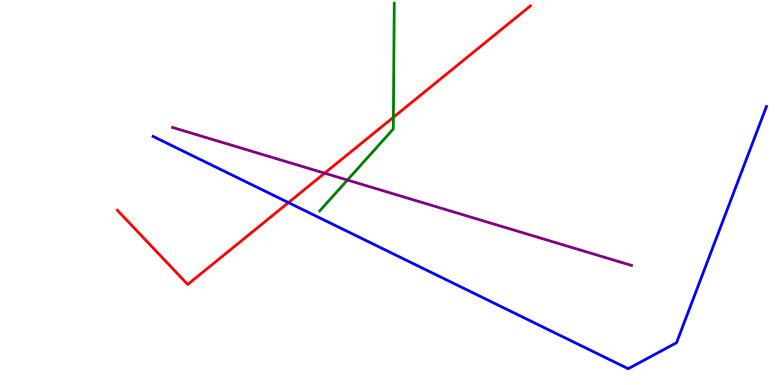[{'lines': ['blue', 'red'], 'intersections': [{'x': 3.72, 'y': 4.74}]}, {'lines': ['green', 'red'], 'intersections': [{'x': 5.08, 'y': 6.95}]}, {'lines': ['purple', 'red'], 'intersections': [{'x': 4.19, 'y': 5.5}]}, {'lines': ['blue', 'green'], 'intersections': []}, {'lines': ['blue', 'purple'], 'intersections': []}, {'lines': ['green', 'purple'], 'intersections': [{'x': 4.48, 'y': 5.32}]}]